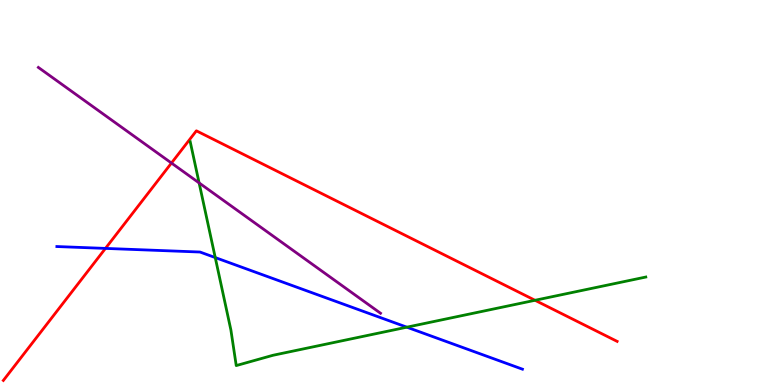[{'lines': ['blue', 'red'], 'intersections': [{'x': 1.36, 'y': 3.55}]}, {'lines': ['green', 'red'], 'intersections': [{'x': 6.9, 'y': 2.2}]}, {'lines': ['purple', 'red'], 'intersections': [{'x': 2.21, 'y': 5.77}]}, {'lines': ['blue', 'green'], 'intersections': [{'x': 2.78, 'y': 3.31}, {'x': 5.25, 'y': 1.5}]}, {'lines': ['blue', 'purple'], 'intersections': []}, {'lines': ['green', 'purple'], 'intersections': [{'x': 2.57, 'y': 5.25}]}]